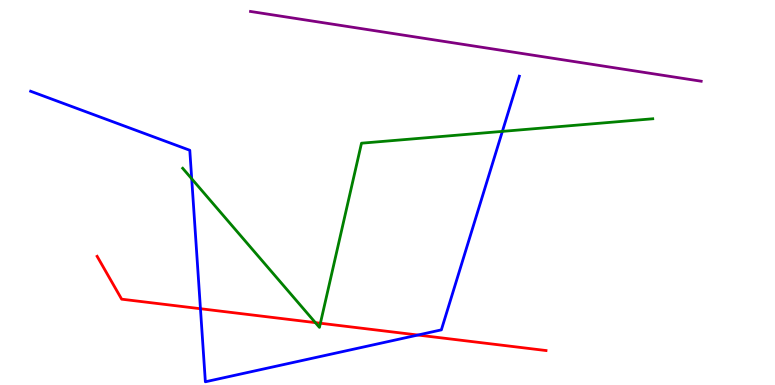[{'lines': ['blue', 'red'], 'intersections': [{'x': 2.59, 'y': 1.98}, {'x': 5.39, 'y': 1.3}]}, {'lines': ['green', 'red'], 'intersections': [{'x': 4.07, 'y': 1.62}, {'x': 4.13, 'y': 1.6}]}, {'lines': ['purple', 'red'], 'intersections': []}, {'lines': ['blue', 'green'], 'intersections': [{'x': 2.47, 'y': 5.36}, {'x': 6.48, 'y': 6.59}]}, {'lines': ['blue', 'purple'], 'intersections': []}, {'lines': ['green', 'purple'], 'intersections': []}]